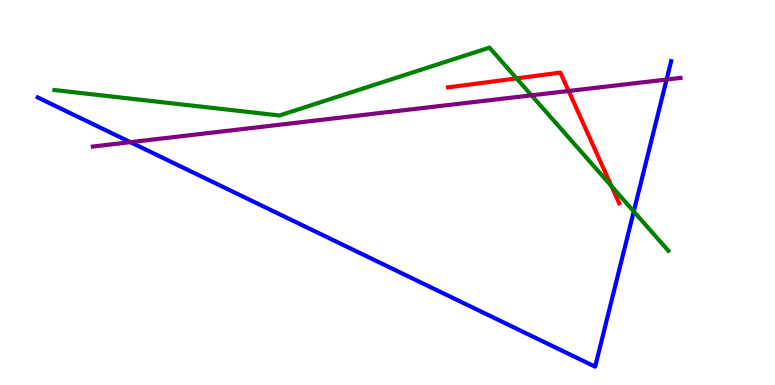[{'lines': ['blue', 'red'], 'intersections': []}, {'lines': ['green', 'red'], 'intersections': [{'x': 6.67, 'y': 7.96}, {'x': 7.89, 'y': 5.16}]}, {'lines': ['purple', 'red'], 'intersections': [{'x': 7.34, 'y': 7.64}]}, {'lines': ['blue', 'green'], 'intersections': [{'x': 8.18, 'y': 4.51}]}, {'lines': ['blue', 'purple'], 'intersections': [{'x': 1.68, 'y': 6.31}, {'x': 8.6, 'y': 7.93}]}, {'lines': ['green', 'purple'], 'intersections': [{'x': 6.86, 'y': 7.52}]}]